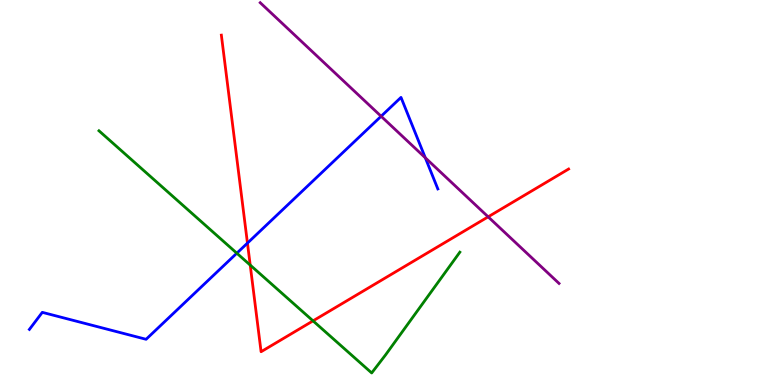[{'lines': ['blue', 'red'], 'intersections': [{'x': 3.19, 'y': 3.69}]}, {'lines': ['green', 'red'], 'intersections': [{'x': 3.23, 'y': 3.11}, {'x': 4.04, 'y': 1.67}]}, {'lines': ['purple', 'red'], 'intersections': [{'x': 6.3, 'y': 4.37}]}, {'lines': ['blue', 'green'], 'intersections': [{'x': 3.06, 'y': 3.42}]}, {'lines': ['blue', 'purple'], 'intersections': [{'x': 4.92, 'y': 6.98}, {'x': 5.49, 'y': 5.9}]}, {'lines': ['green', 'purple'], 'intersections': []}]